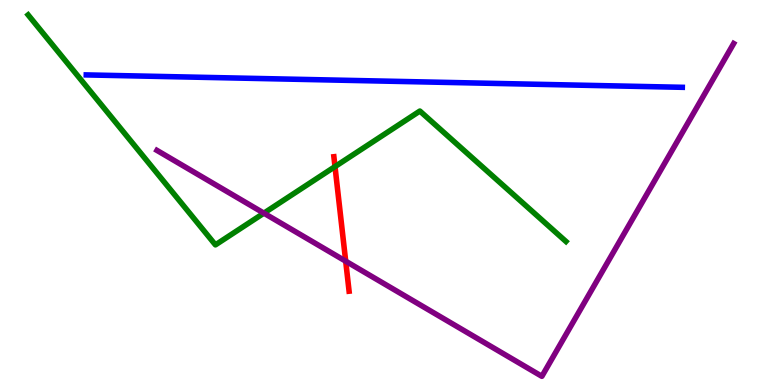[{'lines': ['blue', 'red'], 'intersections': []}, {'lines': ['green', 'red'], 'intersections': [{'x': 4.32, 'y': 5.67}]}, {'lines': ['purple', 'red'], 'intersections': [{'x': 4.46, 'y': 3.22}]}, {'lines': ['blue', 'green'], 'intersections': []}, {'lines': ['blue', 'purple'], 'intersections': []}, {'lines': ['green', 'purple'], 'intersections': [{'x': 3.4, 'y': 4.46}]}]